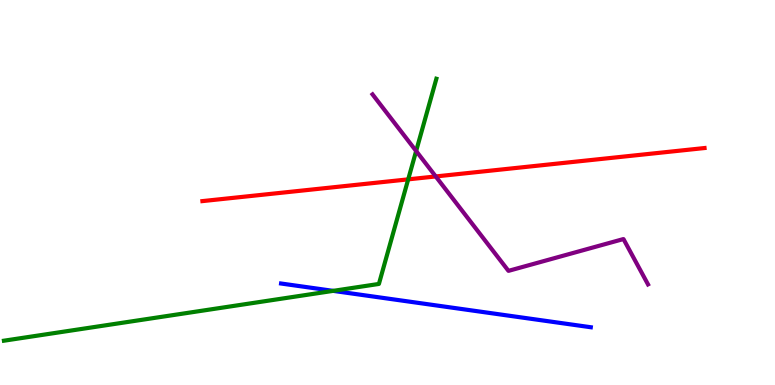[{'lines': ['blue', 'red'], 'intersections': []}, {'lines': ['green', 'red'], 'intersections': [{'x': 5.27, 'y': 5.34}]}, {'lines': ['purple', 'red'], 'intersections': [{'x': 5.62, 'y': 5.42}]}, {'lines': ['blue', 'green'], 'intersections': [{'x': 4.3, 'y': 2.45}]}, {'lines': ['blue', 'purple'], 'intersections': []}, {'lines': ['green', 'purple'], 'intersections': [{'x': 5.37, 'y': 6.08}]}]